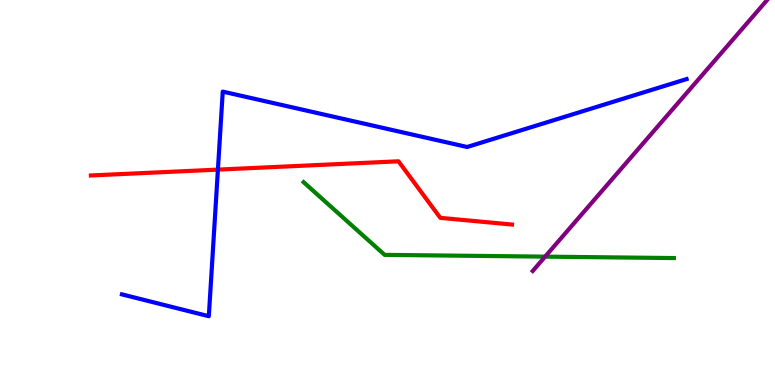[{'lines': ['blue', 'red'], 'intersections': [{'x': 2.81, 'y': 5.59}]}, {'lines': ['green', 'red'], 'intersections': []}, {'lines': ['purple', 'red'], 'intersections': []}, {'lines': ['blue', 'green'], 'intersections': []}, {'lines': ['blue', 'purple'], 'intersections': []}, {'lines': ['green', 'purple'], 'intersections': [{'x': 7.03, 'y': 3.33}]}]